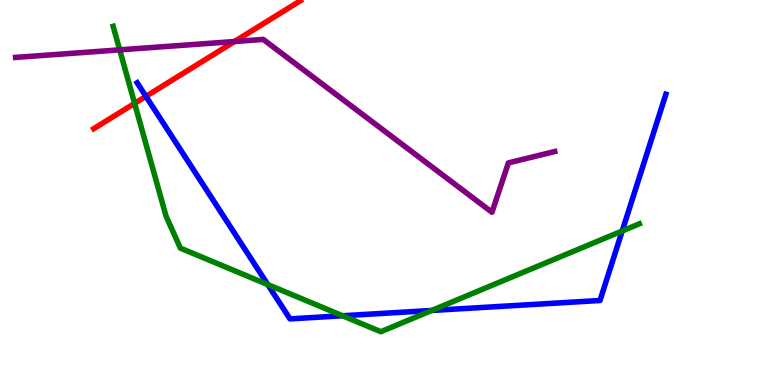[{'lines': ['blue', 'red'], 'intersections': [{'x': 1.88, 'y': 7.5}]}, {'lines': ['green', 'red'], 'intersections': [{'x': 1.74, 'y': 7.31}]}, {'lines': ['purple', 'red'], 'intersections': [{'x': 3.03, 'y': 8.92}]}, {'lines': ['blue', 'green'], 'intersections': [{'x': 3.46, 'y': 2.61}, {'x': 4.42, 'y': 1.8}, {'x': 5.57, 'y': 1.94}, {'x': 8.03, 'y': 4.0}]}, {'lines': ['blue', 'purple'], 'intersections': []}, {'lines': ['green', 'purple'], 'intersections': [{'x': 1.54, 'y': 8.71}]}]